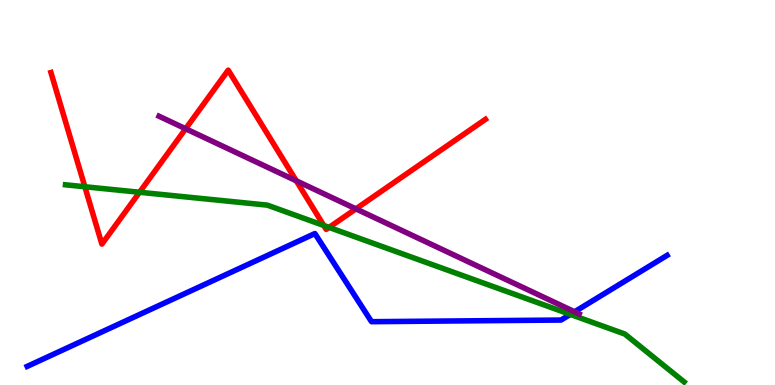[{'lines': ['blue', 'red'], 'intersections': []}, {'lines': ['green', 'red'], 'intersections': [{'x': 1.09, 'y': 5.15}, {'x': 1.8, 'y': 5.01}, {'x': 4.18, 'y': 4.14}, {'x': 4.25, 'y': 4.09}]}, {'lines': ['purple', 'red'], 'intersections': [{'x': 2.4, 'y': 6.66}, {'x': 3.82, 'y': 5.3}, {'x': 4.59, 'y': 4.58}]}, {'lines': ['blue', 'green'], 'intersections': [{'x': 7.36, 'y': 1.83}]}, {'lines': ['blue', 'purple'], 'intersections': [{'x': 7.41, 'y': 1.9}]}, {'lines': ['green', 'purple'], 'intersections': []}]